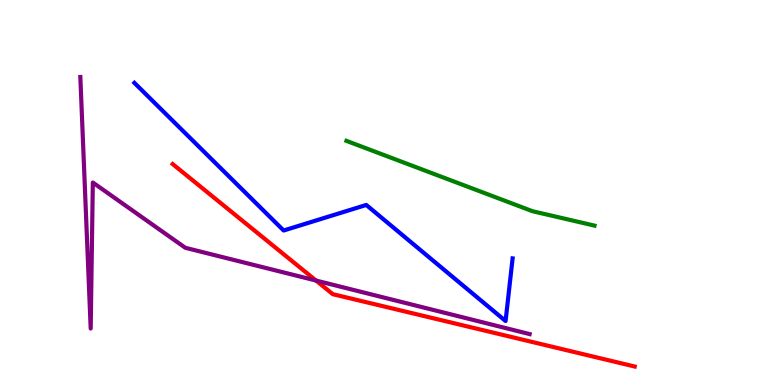[{'lines': ['blue', 'red'], 'intersections': []}, {'lines': ['green', 'red'], 'intersections': []}, {'lines': ['purple', 'red'], 'intersections': [{'x': 4.08, 'y': 2.71}]}, {'lines': ['blue', 'green'], 'intersections': []}, {'lines': ['blue', 'purple'], 'intersections': []}, {'lines': ['green', 'purple'], 'intersections': []}]